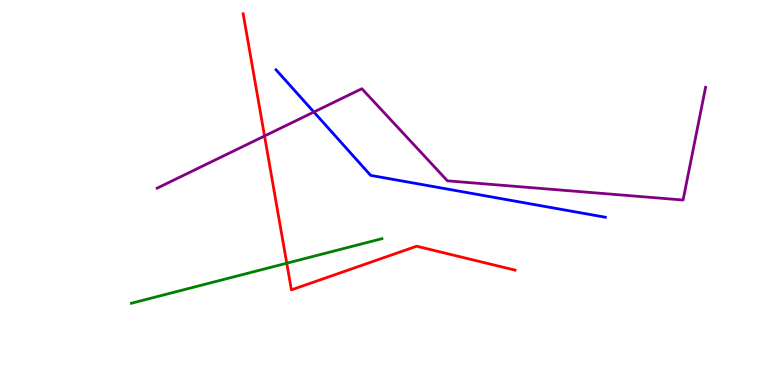[{'lines': ['blue', 'red'], 'intersections': []}, {'lines': ['green', 'red'], 'intersections': [{'x': 3.7, 'y': 3.16}]}, {'lines': ['purple', 'red'], 'intersections': [{'x': 3.41, 'y': 6.47}]}, {'lines': ['blue', 'green'], 'intersections': []}, {'lines': ['blue', 'purple'], 'intersections': [{'x': 4.05, 'y': 7.09}]}, {'lines': ['green', 'purple'], 'intersections': []}]